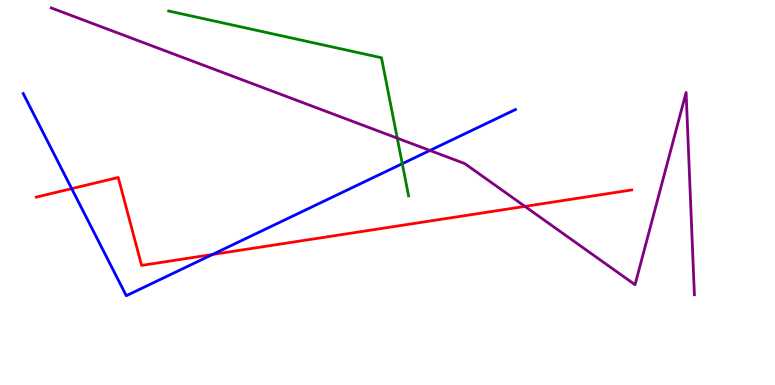[{'lines': ['blue', 'red'], 'intersections': [{'x': 0.925, 'y': 5.1}, {'x': 2.74, 'y': 3.39}]}, {'lines': ['green', 'red'], 'intersections': []}, {'lines': ['purple', 'red'], 'intersections': [{'x': 6.77, 'y': 4.64}]}, {'lines': ['blue', 'green'], 'intersections': [{'x': 5.19, 'y': 5.75}]}, {'lines': ['blue', 'purple'], 'intersections': [{'x': 5.55, 'y': 6.09}]}, {'lines': ['green', 'purple'], 'intersections': [{'x': 5.13, 'y': 6.41}]}]